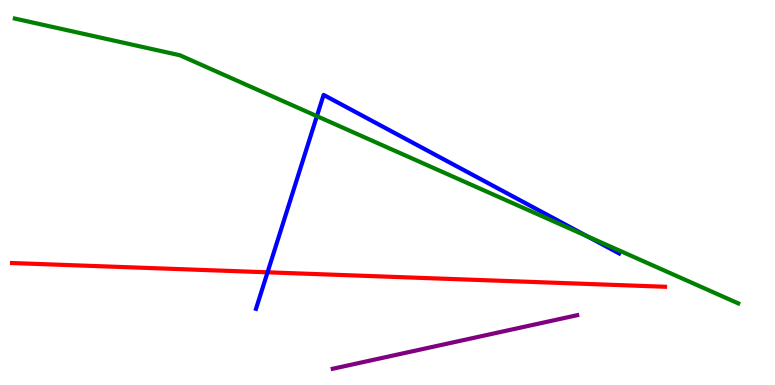[{'lines': ['blue', 'red'], 'intersections': [{'x': 3.45, 'y': 2.93}]}, {'lines': ['green', 'red'], 'intersections': []}, {'lines': ['purple', 'red'], 'intersections': []}, {'lines': ['blue', 'green'], 'intersections': [{'x': 4.09, 'y': 6.98}, {'x': 7.57, 'y': 3.87}]}, {'lines': ['blue', 'purple'], 'intersections': []}, {'lines': ['green', 'purple'], 'intersections': []}]